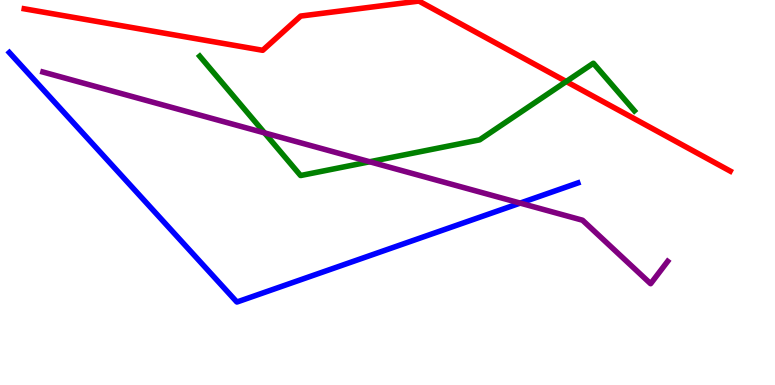[{'lines': ['blue', 'red'], 'intersections': []}, {'lines': ['green', 'red'], 'intersections': [{'x': 7.31, 'y': 7.88}]}, {'lines': ['purple', 'red'], 'intersections': []}, {'lines': ['blue', 'green'], 'intersections': []}, {'lines': ['blue', 'purple'], 'intersections': [{'x': 6.71, 'y': 4.72}]}, {'lines': ['green', 'purple'], 'intersections': [{'x': 3.41, 'y': 6.55}, {'x': 4.77, 'y': 5.8}]}]